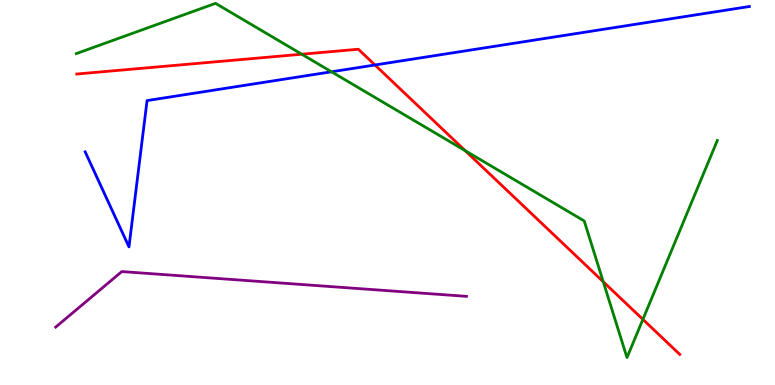[{'lines': ['blue', 'red'], 'intersections': [{'x': 4.84, 'y': 8.31}]}, {'lines': ['green', 'red'], 'intersections': [{'x': 3.89, 'y': 8.59}, {'x': 6.0, 'y': 6.09}, {'x': 7.78, 'y': 2.68}, {'x': 8.3, 'y': 1.7}]}, {'lines': ['purple', 'red'], 'intersections': []}, {'lines': ['blue', 'green'], 'intersections': [{'x': 4.28, 'y': 8.14}]}, {'lines': ['blue', 'purple'], 'intersections': []}, {'lines': ['green', 'purple'], 'intersections': []}]